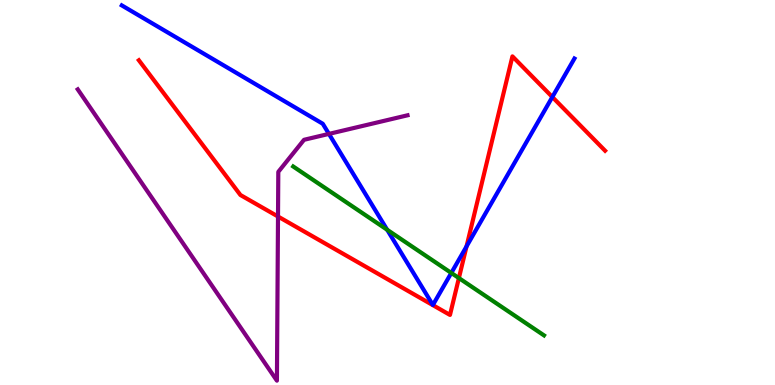[{'lines': ['blue', 'red'], 'intersections': [{'x': 6.02, 'y': 3.6}, {'x': 7.13, 'y': 7.48}]}, {'lines': ['green', 'red'], 'intersections': [{'x': 5.92, 'y': 2.78}]}, {'lines': ['purple', 'red'], 'intersections': [{'x': 3.59, 'y': 4.38}]}, {'lines': ['blue', 'green'], 'intersections': [{'x': 5.0, 'y': 4.03}, {'x': 5.82, 'y': 2.91}]}, {'lines': ['blue', 'purple'], 'intersections': [{'x': 4.24, 'y': 6.52}]}, {'lines': ['green', 'purple'], 'intersections': []}]